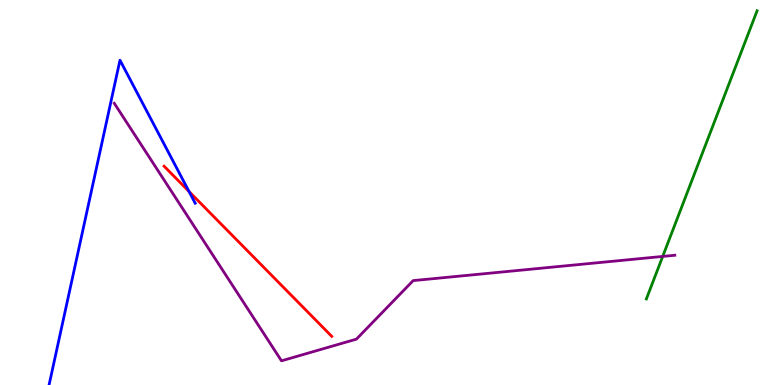[{'lines': ['blue', 'red'], 'intersections': [{'x': 2.44, 'y': 5.03}]}, {'lines': ['green', 'red'], 'intersections': []}, {'lines': ['purple', 'red'], 'intersections': []}, {'lines': ['blue', 'green'], 'intersections': []}, {'lines': ['blue', 'purple'], 'intersections': []}, {'lines': ['green', 'purple'], 'intersections': [{'x': 8.55, 'y': 3.34}]}]